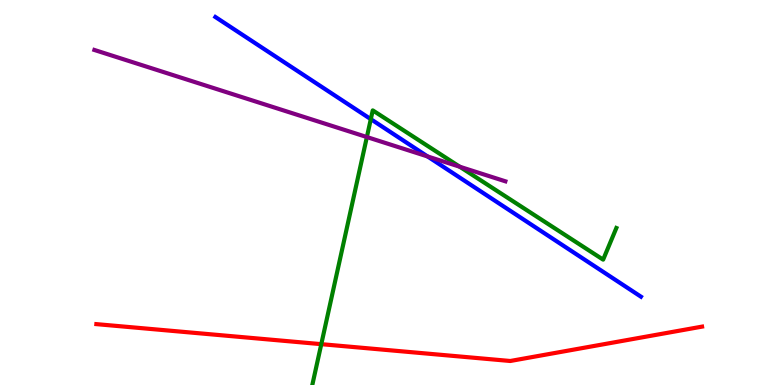[{'lines': ['blue', 'red'], 'intersections': []}, {'lines': ['green', 'red'], 'intersections': [{'x': 4.15, 'y': 1.06}]}, {'lines': ['purple', 'red'], 'intersections': []}, {'lines': ['blue', 'green'], 'intersections': [{'x': 4.78, 'y': 6.91}]}, {'lines': ['blue', 'purple'], 'intersections': [{'x': 5.52, 'y': 5.94}]}, {'lines': ['green', 'purple'], 'intersections': [{'x': 4.73, 'y': 6.44}, {'x': 5.93, 'y': 5.67}]}]